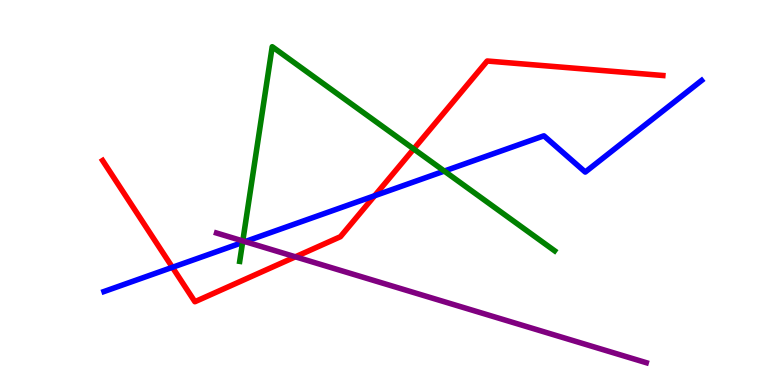[{'lines': ['blue', 'red'], 'intersections': [{'x': 2.22, 'y': 3.06}, {'x': 4.83, 'y': 4.92}]}, {'lines': ['green', 'red'], 'intersections': [{'x': 5.34, 'y': 6.13}]}, {'lines': ['purple', 'red'], 'intersections': [{'x': 3.81, 'y': 3.33}]}, {'lines': ['blue', 'green'], 'intersections': [{'x': 3.13, 'y': 3.7}, {'x': 5.73, 'y': 5.56}]}, {'lines': ['blue', 'purple'], 'intersections': [{'x': 3.16, 'y': 3.72}]}, {'lines': ['green', 'purple'], 'intersections': [{'x': 3.13, 'y': 3.74}]}]